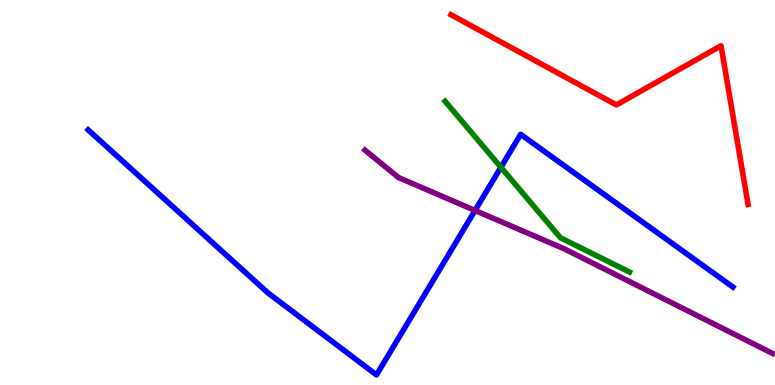[{'lines': ['blue', 'red'], 'intersections': []}, {'lines': ['green', 'red'], 'intersections': []}, {'lines': ['purple', 'red'], 'intersections': []}, {'lines': ['blue', 'green'], 'intersections': [{'x': 6.46, 'y': 5.65}]}, {'lines': ['blue', 'purple'], 'intersections': [{'x': 6.13, 'y': 4.53}]}, {'lines': ['green', 'purple'], 'intersections': []}]